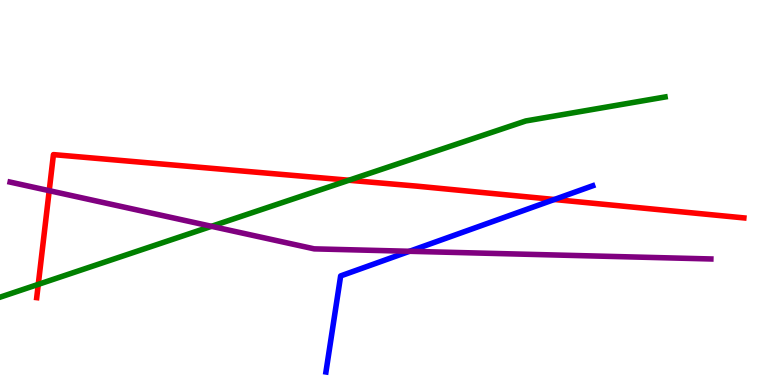[{'lines': ['blue', 'red'], 'intersections': [{'x': 7.15, 'y': 4.82}]}, {'lines': ['green', 'red'], 'intersections': [{'x': 0.494, 'y': 2.61}, {'x': 4.5, 'y': 5.32}]}, {'lines': ['purple', 'red'], 'intersections': [{'x': 0.635, 'y': 5.05}]}, {'lines': ['blue', 'green'], 'intersections': []}, {'lines': ['blue', 'purple'], 'intersections': [{'x': 5.28, 'y': 3.47}]}, {'lines': ['green', 'purple'], 'intersections': [{'x': 2.73, 'y': 4.12}]}]